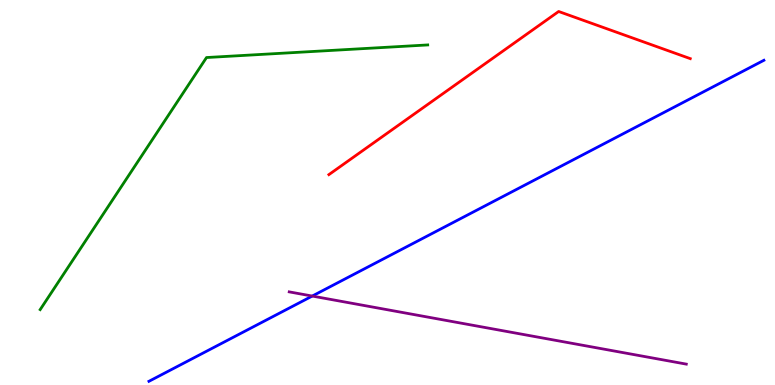[{'lines': ['blue', 'red'], 'intersections': []}, {'lines': ['green', 'red'], 'intersections': []}, {'lines': ['purple', 'red'], 'intersections': []}, {'lines': ['blue', 'green'], 'intersections': []}, {'lines': ['blue', 'purple'], 'intersections': [{'x': 4.03, 'y': 2.31}]}, {'lines': ['green', 'purple'], 'intersections': []}]